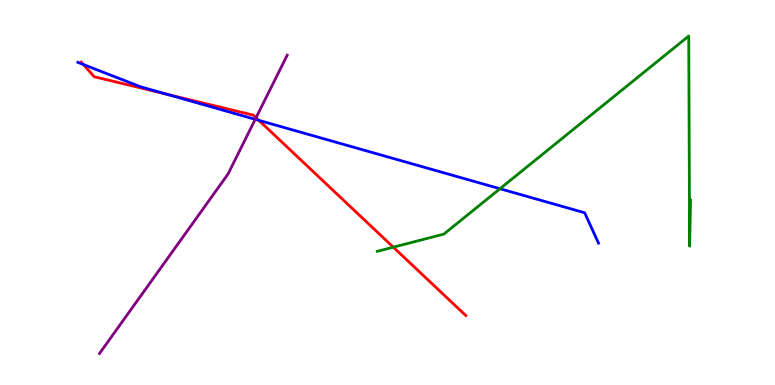[{'lines': ['blue', 'red'], 'intersections': [{'x': 1.08, 'y': 8.32}, {'x': 2.15, 'y': 7.55}, {'x': 3.34, 'y': 6.87}]}, {'lines': ['green', 'red'], 'intersections': [{'x': 5.08, 'y': 3.58}]}, {'lines': ['purple', 'red'], 'intersections': [{'x': 3.3, 'y': 6.94}]}, {'lines': ['blue', 'green'], 'intersections': [{'x': 6.45, 'y': 5.1}]}, {'lines': ['blue', 'purple'], 'intersections': [{'x': 3.29, 'y': 6.9}]}, {'lines': ['green', 'purple'], 'intersections': []}]